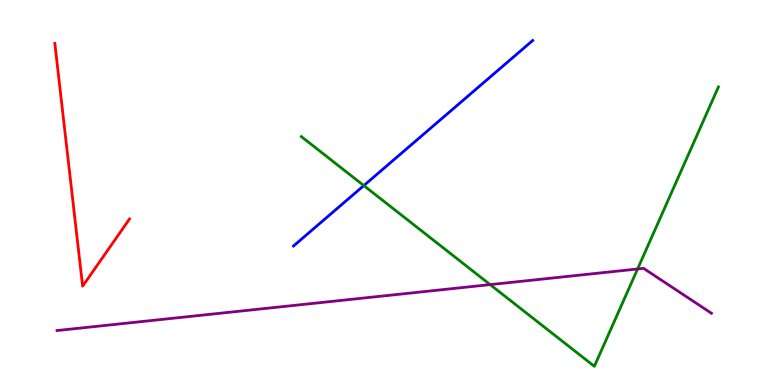[{'lines': ['blue', 'red'], 'intersections': []}, {'lines': ['green', 'red'], 'intersections': []}, {'lines': ['purple', 'red'], 'intersections': []}, {'lines': ['blue', 'green'], 'intersections': [{'x': 4.69, 'y': 5.18}]}, {'lines': ['blue', 'purple'], 'intersections': []}, {'lines': ['green', 'purple'], 'intersections': [{'x': 6.32, 'y': 2.61}, {'x': 8.23, 'y': 3.01}]}]